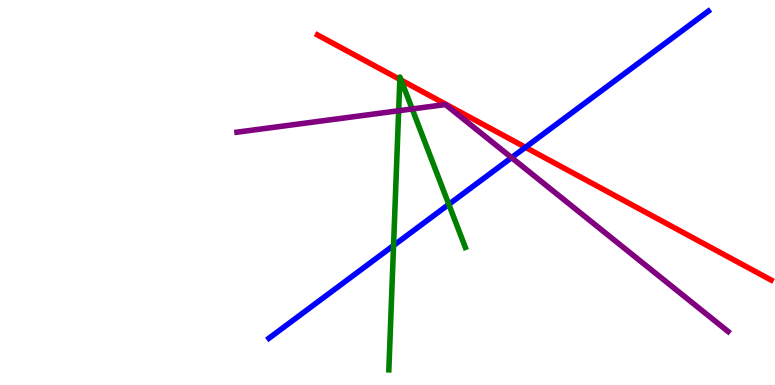[{'lines': ['blue', 'red'], 'intersections': [{'x': 6.78, 'y': 6.17}]}, {'lines': ['green', 'red'], 'intersections': [{'x': 5.16, 'y': 7.94}, {'x': 5.18, 'y': 7.92}]}, {'lines': ['purple', 'red'], 'intersections': []}, {'lines': ['blue', 'green'], 'intersections': [{'x': 5.08, 'y': 3.62}, {'x': 5.79, 'y': 4.69}]}, {'lines': ['blue', 'purple'], 'intersections': [{'x': 6.6, 'y': 5.91}]}, {'lines': ['green', 'purple'], 'intersections': [{'x': 5.14, 'y': 7.12}, {'x': 5.32, 'y': 7.17}]}]